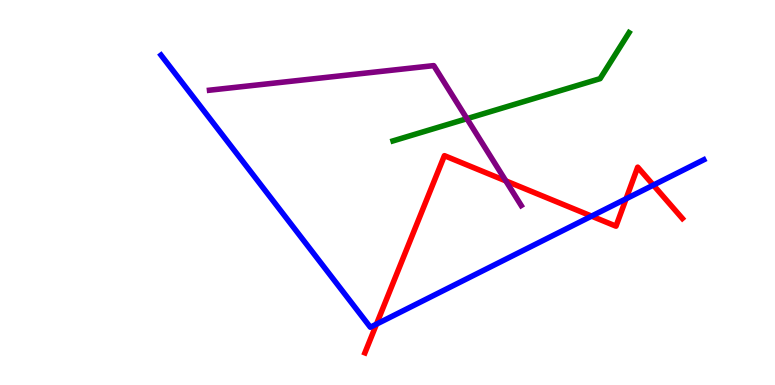[{'lines': ['blue', 'red'], 'intersections': [{'x': 4.86, 'y': 1.58}, {'x': 7.63, 'y': 4.39}, {'x': 8.08, 'y': 4.84}, {'x': 8.43, 'y': 5.19}]}, {'lines': ['green', 'red'], 'intersections': []}, {'lines': ['purple', 'red'], 'intersections': [{'x': 6.53, 'y': 5.3}]}, {'lines': ['blue', 'green'], 'intersections': []}, {'lines': ['blue', 'purple'], 'intersections': []}, {'lines': ['green', 'purple'], 'intersections': [{'x': 6.02, 'y': 6.92}]}]